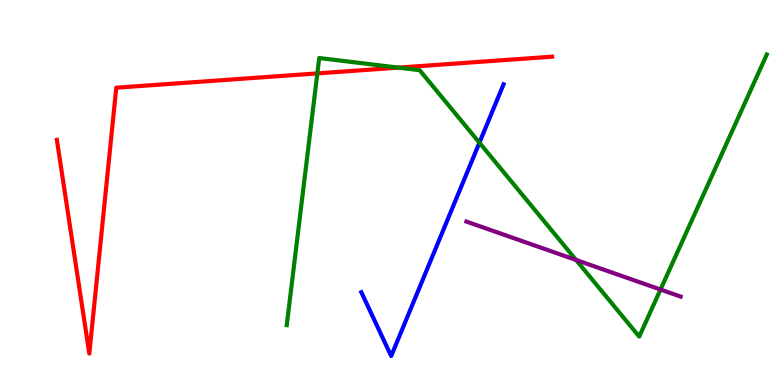[{'lines': ['blue', 'red'], 'intersections': []}, {'lines': ['green', 'red'], 'intersections': [{'x': 4.09, 'y': 8.09}, {'x': 5.14, 'y': 8.24}]}, {'lines': ['purple', 'red'], 'intersections': []}, {'lines': ['blue', 'green'], 'intersections': [{'x': 6.19, 'y': 6.29}]}, {'lines': ['blue', 'purple'], 'intersections': []}, {'lines': ['green', 'purple'], 'intersections': [{'x': 7.43, 'y': 3.25}, {'x': 8.52, 'y': 2.48}]}]